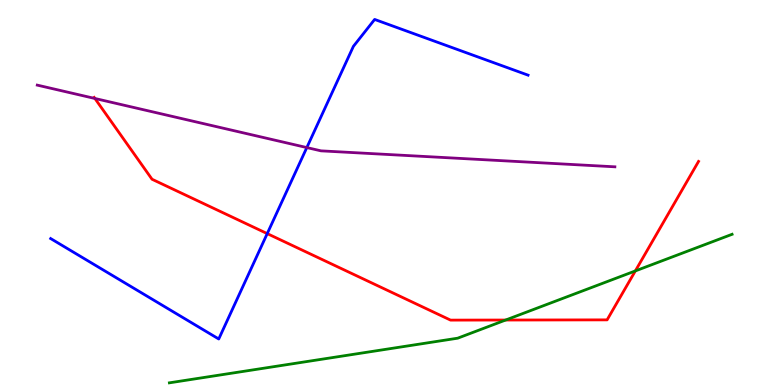[{'lines': ['blue', 'red'], 'intersections': [{'x': 3.45, 'y': 3.93}]}, {'lines': ['green', 'red'], 'intersections': [{'x': 6.52, 'y': 1.69}, {'x': 8.2, 'y': 2.96}]}, {'lines': ['purple', 'red'], 'intersections': [{'x': 1.22, 'y': 7.44}]}, {'lines': ['blue', 'green'], 'intersections': []}, {'lines': ['blue', 'purple'], 'intersections': [{'x': 3.96, 'y': 6.17}]}, {'lines': ['green', 'purple'], 'intersections': []}]